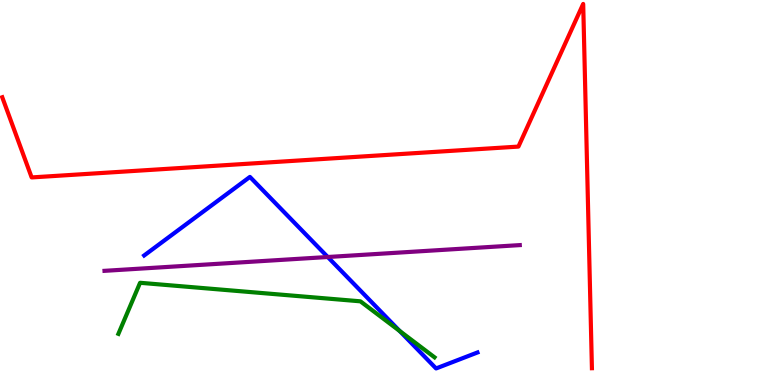[{'lines': ['blue', 'red'], 'intersections': []}, {'lines': ['green', 'red'], 'intersections': []}, {'lines': ['purple', 'red'], 'intersections': []}, {'lines': ['blue', 'green'], 'intersections': [{'x': 5.16, 'y': 1.4}]}, {'lines': ['blue', 'purple'], 'intersections': [{'x': 4.23, 'y': 3.32}]}, {'lines': ['green', 'purple'], 'intersections': []}]